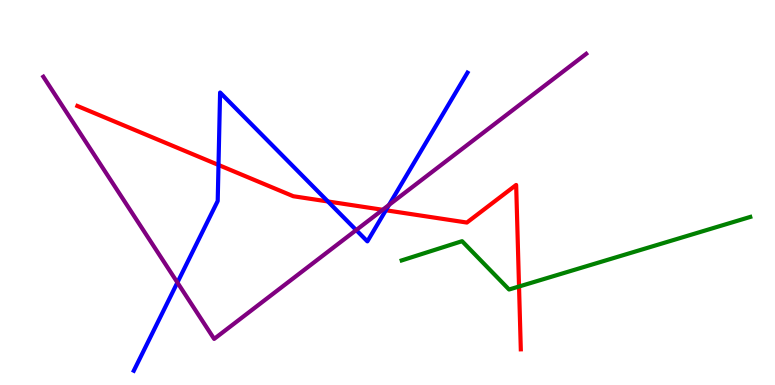[{'lines': ['blue', 'red'], 'intersections': [{'x': 2.82, 'y': 5.72}, {'x': 4.23, 'y': 4.77}, {'x': 4.98, 'y': 4.54}]}, {'lines': ['green', 'red'], 'intersections': [{'x': 6.7, 'y': 2.56}]}, {'lines': ['purple', 'red'], 'intersections': [{'x': 4.94, 'y': 4.55}]}, {'lines': ['blue', 'green'], 'intersections': []}, {'lines': ['blue', 'purple'], 'intersections': [{'x': 2.29, 'y': 2.66}, {'x': 4.6, 'y': 4.02}, {'x': 5.02, 'y': 4.68}]}, {'lines': ['green', 'purple'], 'intersections': []}]